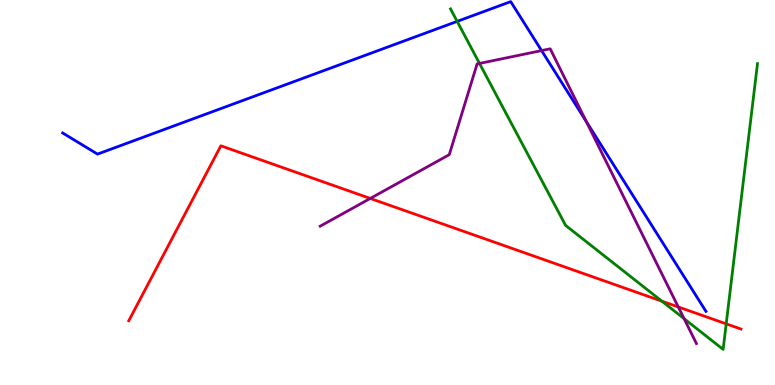[{'lines': ['blue', 'red'], 'intersections': []}, {'lines': ['green', 'red'], 'intersections': [{'x': 8.54, 'y': 2.18}, {'x': 9.37, 'y': 1.59}]}, {'lines': ['purple', 'red'], 'intersections': [{'x': 4.78, 'y': 4.85}, {'x': 8.75, 'y': 2.03}]}, {'lines': ['blue', 'green'], 'intersections': [{'x': 5.9, 'y': 9.44}]}, {'lines': ['blue', 'purple'], 'intersections': [{'x': 6.99, 'y': 8.69}, {'x': 7.56, 'y': 6.85}]}, {'lines': ['green', 'purple'], 'intersections': [{'x': 6.19, 'y': 8.35}, {'x': 8.83, 'y': 1.72}]}]